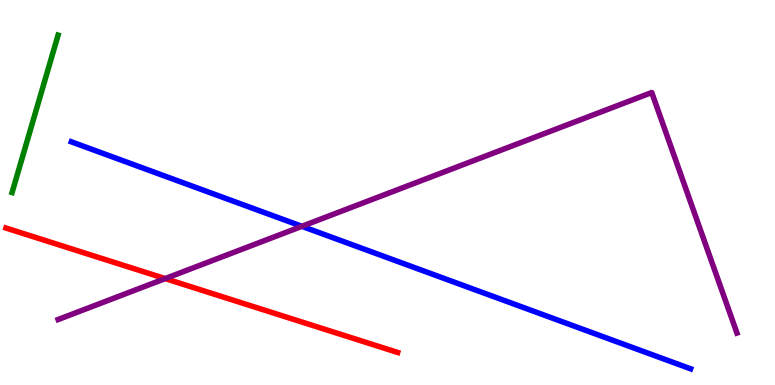[{'lines': ['blue', 'red'], 'intersections': []}, {'lines': ['green', 'red'], 'intersections': []}, {'lines': ['purple', 'red'], 'intersections': [{'x': 2.13, 'y': 2.76}]}, {'lines': ['blue', 'green'], 'intersections': []}, {'lines': ['blue', 'purple'], 'intersections': [{'x': 3.9, 'y': 4.12}]}, {'lines': ['green', 'purple'], 'intersections': []}]